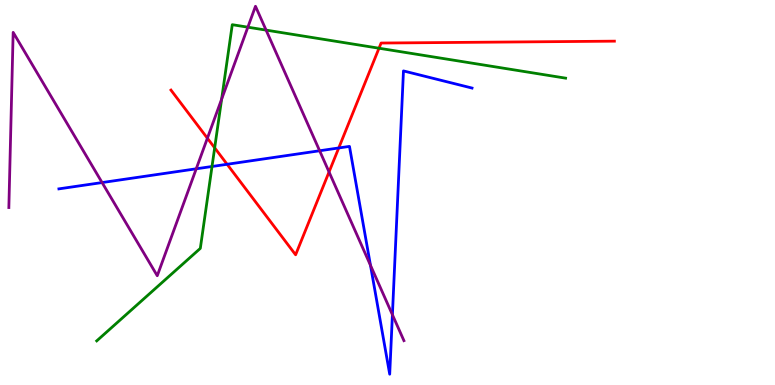[{'lines': ['blue', 'red'], 'intersections': [{'x': 2.93, 'y': 5.73}, {'x': 4.37, 'y': 6.16}]}, {'lines': ['green', 'red'], 'intersections': [{'x': 2.77, 'y': 6.16}, {'x': 4.89, 'y': 8.75}]}, {'lines': ['purple', 'red'], 'intersections': [{'x': 2.68, 'y': 6.41}, {'x': 4.25, 'y': 5.53}]}, {'lines': ['blue', 'green'], 'intersections': [{'x': 2.74, 'y': 5.68}]}, {'lines': ['blue', 'purple'], 'intersections': [{'x': 1.32, 'y': 5.26}, {'x': 2.53, 'y': 5.62}, {'x': 4.12, 'y': 6.08}, {'x': 4.78, 'y': 3.11}, {'x': 5.06, 'y': 1.83}]}, {'lines': ['green', 'purple'], 'intersections': [{'x': 2.86, 'y': 7.42}, {'x': 3.2, 'y': 9.29}, {'x': 3.43, 'y': 9.22}]}]